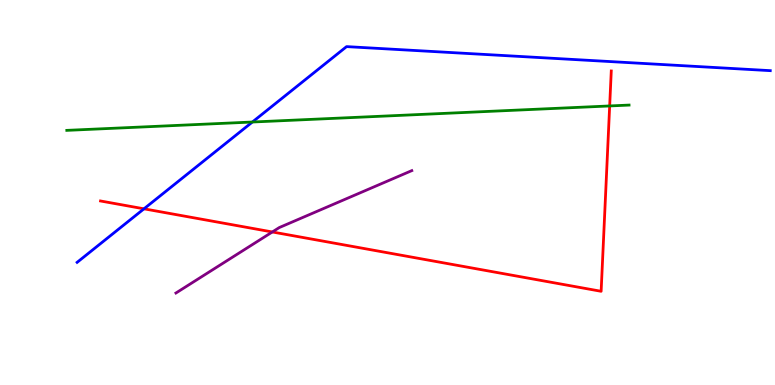[{'lines': ['blue', 'red'], 'intersections': [{'x': 1.86, 'y': 4.58}]}, {'lines': ['green', 'red'], 'intersections': [{'x': 7.87, 'y': 7.25}]}, {'lines': ['purple', 'red'], 'intersections': [{'x': 3.51, 'y': 3.97}]}, {'lines': ['blue', 'green'], 'intersections': [{'x': 3.26, 'y': 6.83}]}, {'lines': ['blue', 'purple'], 'intersections': []}, {'lines': ['green', 'purple'], 'intersections': []}]